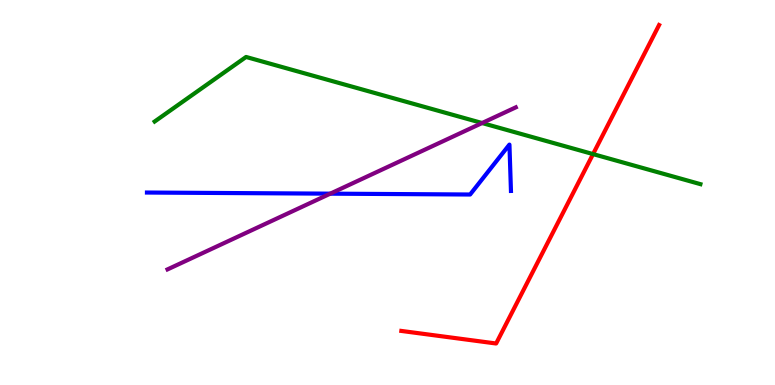[{'lines': ['blue', 'red'], 'intersections': []}, {'lines': ['green', 'red'], 'intersections': [{'x': 7.65, 'y': 6.0}]}, {'lines': ['purple', 'red'], 'intersections': []}, {'lines': ['blue', 'green'], 'intersections': []}, {'lines': ['blue', 'purple'], 'intersections': [{'x': 4.26, 'y': 4.97}]}, {'lines': ['green', 'purple'], 'intersections': [{'x': 6.22, 'y': 6.8}]}]